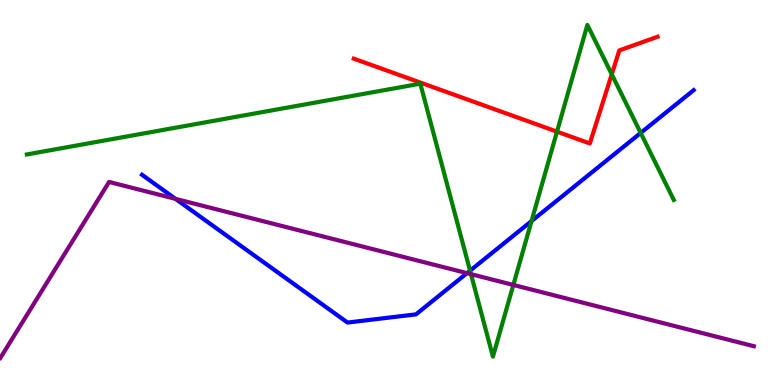[{'lines': ['blue', 'red'], 'intersections': []}, {'lines': ['green', 'red'], 'intersections': [{'x': 7.19, 'y': 6.58}, {'x': 7.89, 'y': 8.07}]}, {'lines': ['purple', 'red'], 'intersections': []}, {'lines': ['blue', 'green'], 'intersections': [{'x': 6.07, 'y': 2.97}, {'x': 6.86, 'y': 4.26}, {'x': 8.27, 'y': 6.55}]}, {'lines': ['blue', 'purple'], 'intersections': [{'x': 2.26, 'y': 4.83}, {'x': 6.03, 'y': 2.91}]}, {'lines': ['green', 'purple'], 'intersections': [{'x': 6.08, 'y': 2.88}, {'x': 6.62, 'y': 2.6}]}]